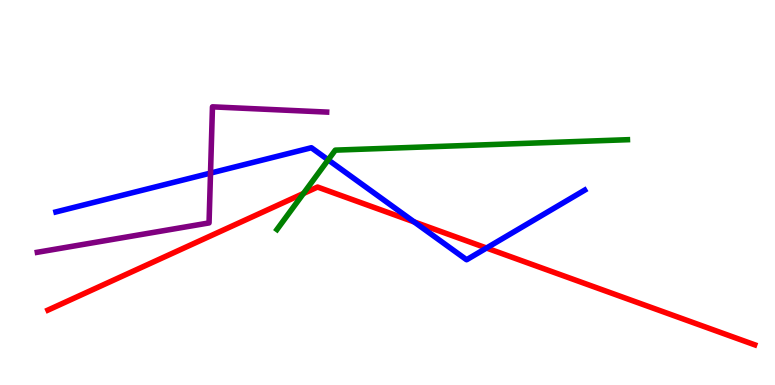[{'lines': ['blue', 'red'], 'intersections': [{'x': 5.34, 'y': 4.24}, {'x': 6.28, 'y': 3.56}]}, {'lines': ['green', 'red'], 'intersections': [{'x': 3.92, 'y': 4.97}]}, {'lines': ['purple', 'red'], 'intersections': []}, {'lines': ['blue', 'green'], 'intersections': [{'x': 4.23, 'y': 5.85}]}, {'lines': ['blue', 'purple'], 'intersections': [{'x': 2.72, 'y': 5.5}]}, {'lines': ['green', 'purple'], 'intersections': []}]